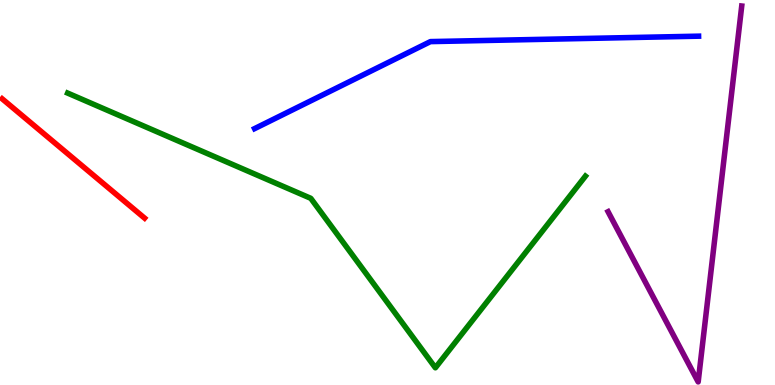[{'lines': ['blue', 'red'], 'intersections': []}, {'lines': ['green', 'red'], 'intersections': []}, {'lines': ['purple', 'red'], 'intersections': []}, {'lines': ['blue', 'green'], 'intersections': []}, {'lines': ['blue', 'purple'], 'intersections': []}, {'lines': ['green', 'purple'], 'intersections': []}]